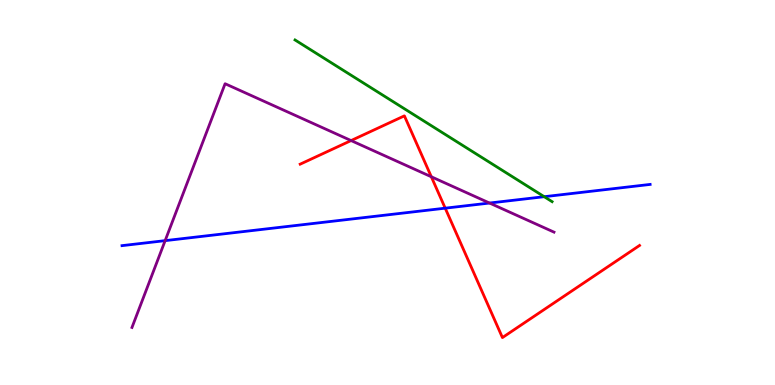[{'lines': ['blue', 'red'], 'intersections': [{'x': 5.74, 'y': 4.59}]}, {'lines': ['green', 'red'], 'intersections': []}, {'lines': ['purple', 'red'], 'intersections': [{'x': 4.53, 'y': 6.35}, {'x': 5.57, 'y': 5.41}]}, {'lines': ['blue', 'green'], 'intersections': [{'x': 7.02, 'y': 4.89}]}, {'lines': ['blue', 'purple'], 'intersections': [{'x': 2.13, 'y': 3.75}, {'x': 6.32, 'y': 4.73}]}, {'lines': ['green', 'purple'], 'intersections': []}]